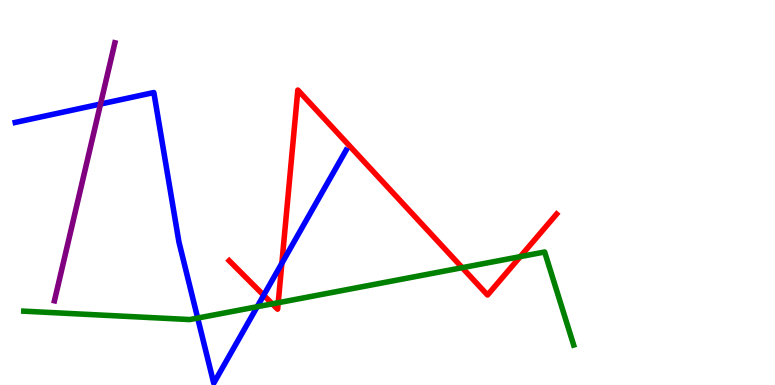[{'lines': ['blue', 'red'], 'intersections': [{'x': 3.4, 'y': 2.33}, {'x': 3.64, 'y': 3.16}]}, {'lines': ['green', 'red'], 'intersections': [{'x': 3.51, 'y': 2.11}, {'x': 3.59, 'y': 2.14}, {'x': 5.96, 'y': 3.05}, {'x': 6.71, 'y': 3.33}]}, {'lines': ['purple', 'red'], 'intersections': []}, {'lines': ['blue', 'green'], 'intersections': [{'x': 2.55, 'y': 1.74}, {'x': 3.32, 'y': 2.03}]}, {'lines': ['blue', 'purple'], 'intersections': [{'x': 1.3, 'y': 7.3}]}, {'lines': ['green', 'purple'], 'intersections': []}]